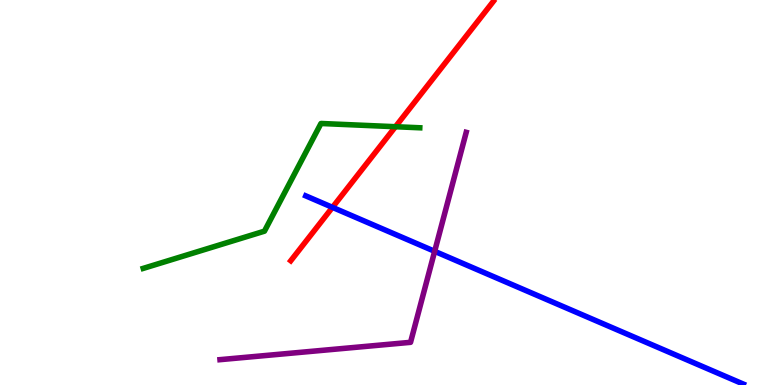[{'lines': ['blue', 'red'], 'intersections': [{'x': 4.29, 'y': 4.61}]}, {'lines': ['green', 'red'], 'intersections': [{'x': 5.1, 'y': 6.71}]}, {'lines': ['purple', 'red'], 'intersections': []}, {'lines': ['blue', 'green'], 'intersections': []}, {'lines': ['blue', 'purple'], 'intersections': [{'x': 5.61, 'y': 3.47}]}, {'lines': ['green', 'purple'], 'intersections': []}]